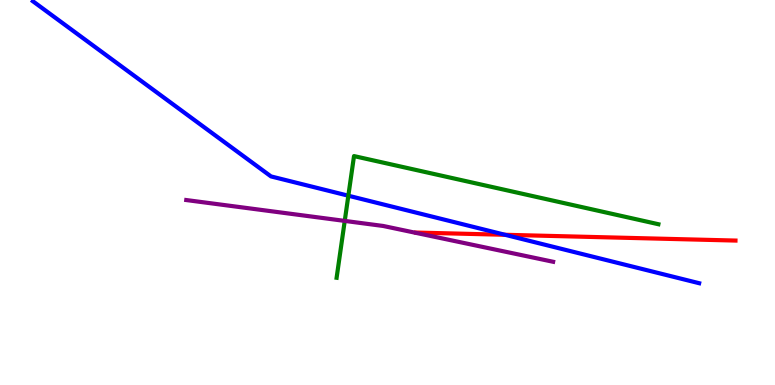[{'lines': ['blue', 'red'], 'intersections': [{'x': 6.52, 'y': 3.9}]}, {'lines': ['green', 'red'], 'intersections': []}, {'lines': ['purple', 'red'], 'intersections': []}, {'lines': ['blue', 'green'], 'intersections': [{'x': 4.49, 'y': 4.92}]}, {'lines': ['blue', 'purple'], 'intersections': []}, {'lines': ['green', 'purple'], 'intersections': [{'x': 4.45, 'y': 4.26}]}]